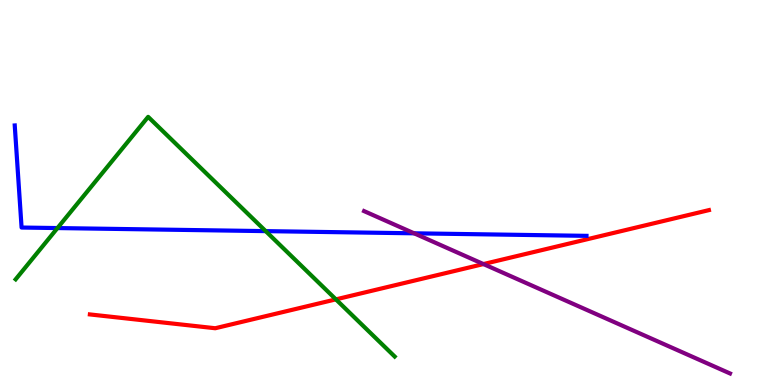[{'lines': ['blue', 'red'], 'intersections': []}, {'lines': ['green', 'red'], 'intersections': [{'x': 4.33, 'y': 2.22}]}, {'lines': ['purple', 'red'], 'intersections': [{'x': 6.24, 'y': 3.14}]}, {'lines': ['blue', 'green'], 'intersections': [{'x': 0.741, 'y': 4.08}, {'x': 3.43, 'y': 4.0}]}, {'lines': ['blue', 'purple'], 'intersections': [{'x': 5.34, 'y': 3.94}]}, {'lines': ['green', 'purple'], 'intersections': []}]